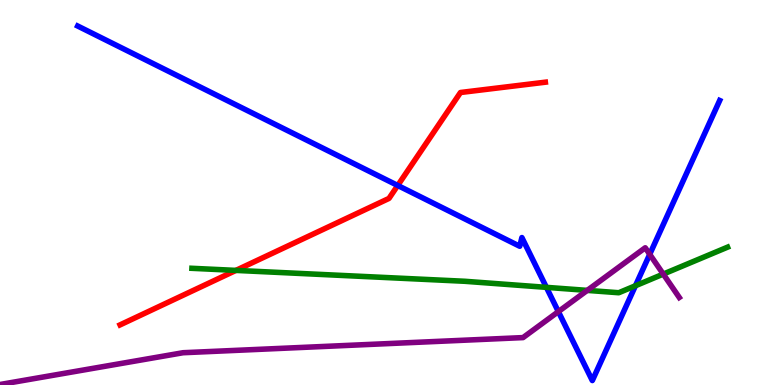[{'lines': ['blue', 'red'], 'intersections': [{'x': 5.13, 'y': 5.18}]}, {'lines': ['green', 'red'], 'intersections': [{'x': 3.04, 'y': 2.98}]}, {'lines': ['purple', 'red'], 'intersections': []}, {'lines': ['blue', 'green'], 'intersections': [{'x': 7.05, 'y': 2.54}, {'x': 8.2, 'y': 2.58}]}, {'lines': ['blue', 'purple'], 'intersections': [{'x': 7.2, 'y': 1.91}, {'x': 8.38, 'y': 3.39}]}, {'lines': ['green', 'purple'], 'intersections': [{'x': 7.58, 'y': 2.46}, {'x': 8.56, 'y': 2.88}]}]